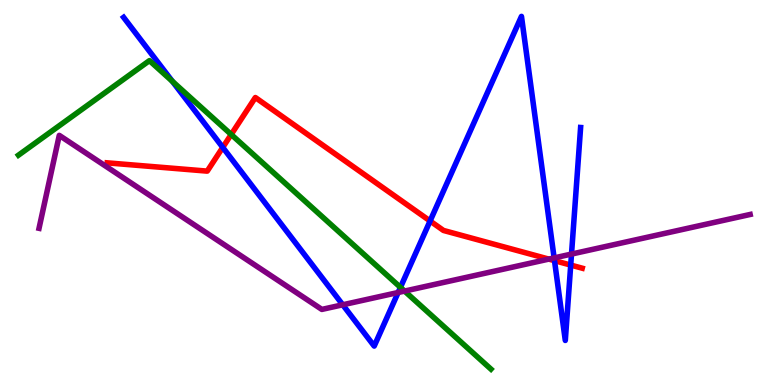[{'lines': ['blue', 'red'], 'intersections': [{'x': 2.87, 'y': 6.17}, {'x': 5.55, 'y': 4.26}, {'x': 7.15, 'y': 3.23}, {'x': 7.36, 'y': 3.12}]}, {'lines': ['green', 'red'], 'intersections': [{'x': 2.98, 'y': 6.51}]}, {'lines': ['purple', 'red'], 'intersections': [{'x': 7.08, 'y': 3.27}]}, {'lines': ['blue', 'green'], 'intersections': [{'x': 2.22, 'y': 7.89}, {'x': 5.17, 'y': 2.54}]}, {'lines': ['blue', 'purple'], 'intersections': [{'x': 4.42, 'y': 2.08}, {'x': 5.14, 'y': 2.4}, {'x': 7.15, 'y': 3.3}, {'x': 7.37, 'y': 3.4}]}, {'lines': ['green', 'purple'], 'intersections': [{'x': 5.22, 'y': 2.44}]}]